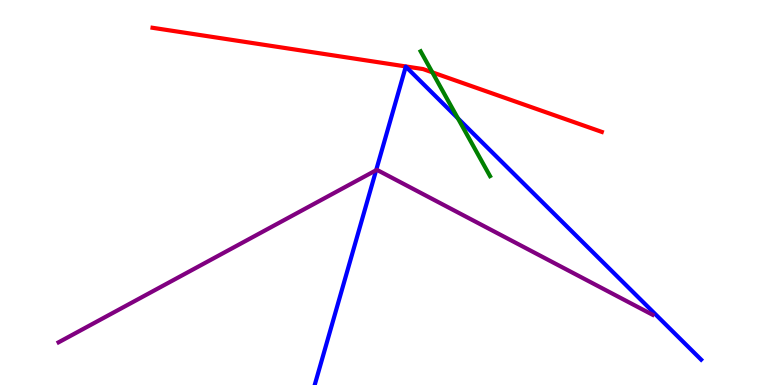[{'lines': ['blue', 'red'], 'intersections': []}, {'lines': ['green', 'red'], 'intersections': [{'x': 5.58, 'y': 8.12}]}, {'lines': ['purple', 'red'], 'intersections': []}, {'lines': ['blue', 'green'], 'intersections': [{'x': 5.91, 'y': 6.93}]}, {'lines': ['blue', 'purple'], 'intersections': [{'x': 4.85, 'y': 5.58}]}, {'lines': ['green', 'purple'], 'intersections': []}]